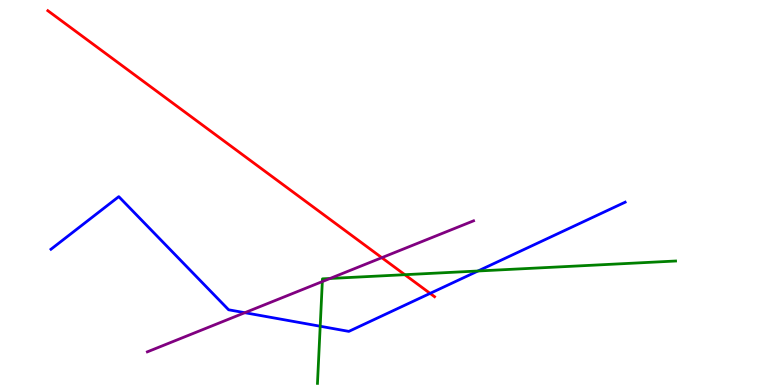[{'lines': ['blue', 'red'], 'intersections': [{'x': 5.55, 'y': 2.38}]}, {'lines': ['green', 'red'], 'intersections': [{'x': 5.22, 'y': 2.87}]}, {'lines': ['purple', 'red'], 'intersections': [{'x': 4.93, 'y': 3.31}]}, {'lines': ['blue', 'green'], 'intersections': [{'x': 4.13, 'y': 1.53}, {'x': 6.17, 'y': 2.96}]}, {'lines': ['blue', 'purple'], 'intersections': [{'x': 3.16, 'y': 1.88}]}, {'lines': ['green', 'purple'], 'intersections': [{'x': 4.16, 'y': 2.69}, {'x': 4.26, 'y': 2.77}]}]